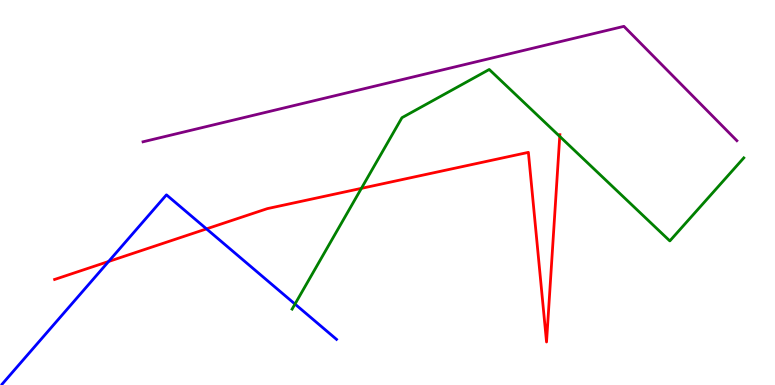[{'lines': ['blue', 'red'], 'intersections': [{'x': 1.4, 'y': 3.21}, {'x': 2.66, 'y': 4.05}]}, {'lines': ['green', 'red'], 'intersections': [{'x': 4.66, 'y': 5.11}, {'x': 7.22, 'y': 6.46}]}, {'lines': ['purple', 'red'], 'intersections': []}, {'lines': ['blue', 'green'], 'intersections': [{'x': 3.81, 'y': 2.1}]}, {'lines': ['blue', 'purple'], 'intersections': []}, {'lines': ['green', 'purple'], 'intersections': []}]